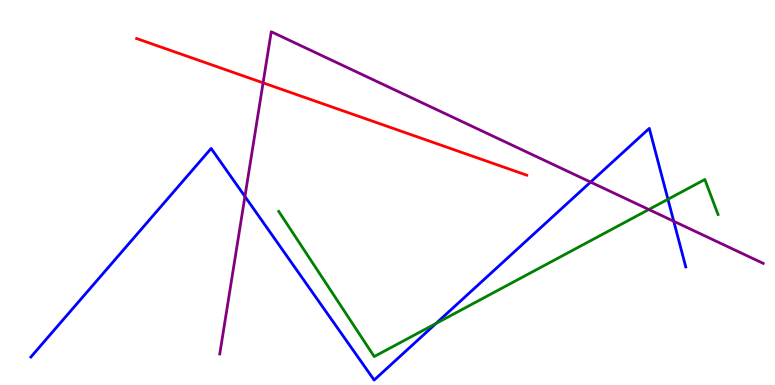[{'lines': ['blue', 'red'], 'intersections': []}, {'lines': ['green', 'red'], 'intersections': []}, {'lines': ['purple', 'red'], 'intersections': [{'x': 3.39, 'y': 7.85}]}, {'lines': ['blue', 'green'], 'intersections': [{'x': 5.63, 'y': 1.6}, {'x': 8.62, 'y': 4.82}]}, {'lines': ['blue', 'purple'], 'intersections': [{'x': 3.16, 'y': 4.9}, {'x': 7.62, 'y': 5.27}, {'x': 8.69, 'y': 4.25}]}, {'lines': ['green', 'purple'], 'intersections': [{'x': 8.37, 'y': 4.56}]}]